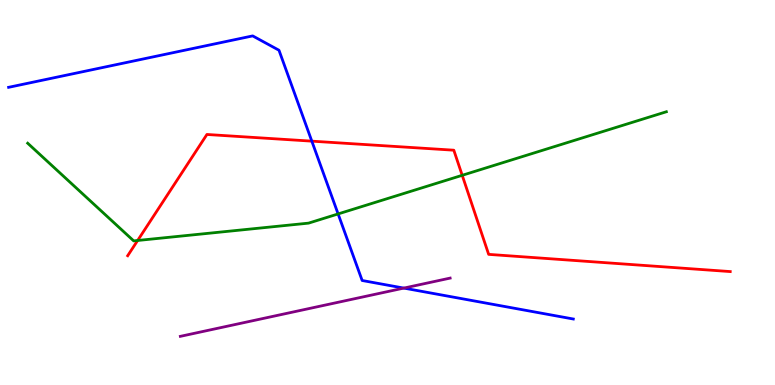[{'lines': ['blue', 'red'], 'intersections': [{'x': 4.02, 'y': 6.33}]}, {'lines': ['green', 'red'], 'intersections': [{'x': 1.78, 'y': 3.75}, {'x': 5.96, 'y': 5.45}]}, {'lines': ['purple', 'red'], 'intersections': []}, {'lines': ['blue', 'green'], 'intersections': [{'x': 4.36, 'y': 4.44}]}, {'lines': ['blue', 'purple'], 'intersections': [{'x': 5.21, 'y': 2.52}]}, {'lines': ['green', 'purple'], 'intersections': []}]